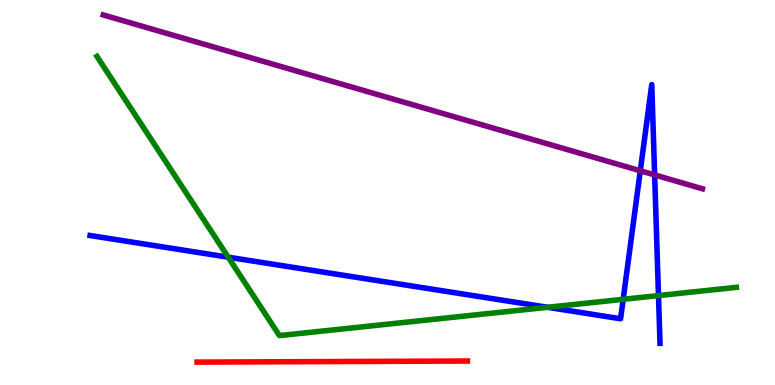[{'lines': ['blue', 'red'], 'intersections': []}, {'lines': ['green', 'red'], 'intersections': []}, {'lines': ['purple', 'red'], 'intersections': []}, {'lines': ['blue', 'green'], 'intersections': [{'x': 2.94, 'y': 3.32}, {'x': 7.07, 'y': 2.02}, {'x': 8.04, 'y': 2.23}, {'x': 8.5, 'y': 2.32}]}, {'lines': ['blue', 'purple'], 'intersections': [{'x': 8.26, 'y': 5.56}, {'x': 8.45, 'y': 5.46}]}, {'lines': ['green', 'purple'], 'intersections': []}]